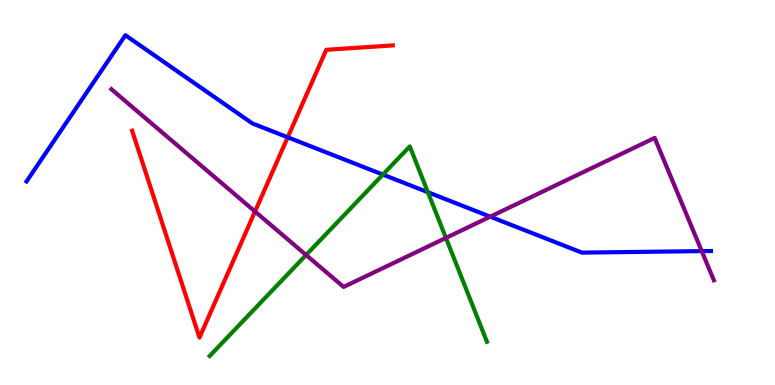[{'lines': ['blue', 'red'], 'intersections': [{'x': 3.71, 'y': 6.43}]}, {'lines': ['green', 'red'], 'intersections': []}, {'lines': ['purple', 'red'], 'intersections': [{'x': 3.29, 'y': 4.51}]}, {'lines': ['blue', 'green'], 'intersections': [{'x': 4.94, 'y': 5.47}, {'x': 5.52, 'y': 5.01}]}, {'lines': ['blue', 'purple'], 'intersections': [{'x': 6.33, 'y': 4.37}, {'x': 9.05, 'y': 3.48}]}, {'lines': ['green', 'purple'], 'intersections': [{'x': 3.95, 'y': 3.38}, {'x': 5.75, 'y': 3.82}]}]